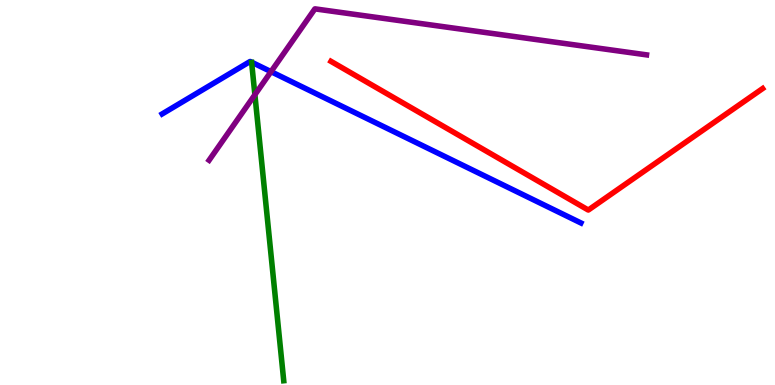[{'lines': ['blue', 'red'], 'intersections': []}, {'lines': ['green', 'red'], 'intersections': []}, {'lines': ['purple', 'red'], 'intersections': []}, {'lines': ['blue', 'green'], 'intersections': []}, {'lines': ['blue', 'purple'], 'intersections': [{'x': 3.5, 'y': 8.14}]}, {'lines': ['green', 'purple'], 'intersections': [{'x': 3.29, 'y': 7.54}]}]